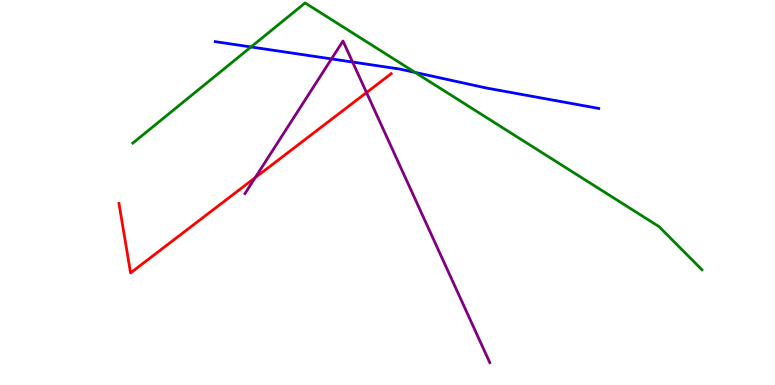[{'lines': ['blue', 'red'], 'intersections': []}, {'lines': ['green', 'red'], 'intersections': []}, {'lines': ['purple', 'red'], 'intersections': [{'x': 3.29, 'y': 5.39}, {'x': 4.73, 'y': 7.6}]}, {'lines': ['blue', 'green'], 'intersections': [{'x': 3.24, 'y': 8.78}, {'x': 5.36, 'y': 8.12}]}, {'lines': ['blue', 'purple'], 'intersections': [{'x': 4.28, 'y': 8.47}, {'x': 4.55, 'y': 8.39}]}, {'lines': ['green', 'purple'], 'intersections': []}]